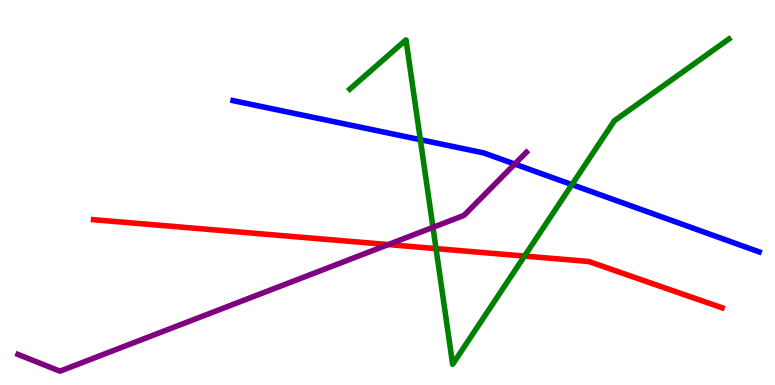[{'lines': ['blue', 'red'], 'intersections': []}, {'lines': ['green', 'red'], 'intersections': [{'x': 5.63, 'y': 3.54}, {'x': 6.77, 'y': 3.35}]}, {'lines': ['purple', 'red'], 'intersections': [{'x': 5.01, 'y': 3.65}]}, {'lines': ['blue', 'green'], 'intersections': [{'x': 5.42, 'y': 6.37}, {'x': 7.38, 'y': 5.2}]}, {'lines': ['blue', 'purple'], 'intersections': [{'x': 6.64, 'y': 5.74}]}, {'lines': ['green', 'purple'], 'intersections': [{'x': 5.59, 'y': 4.09}]}]